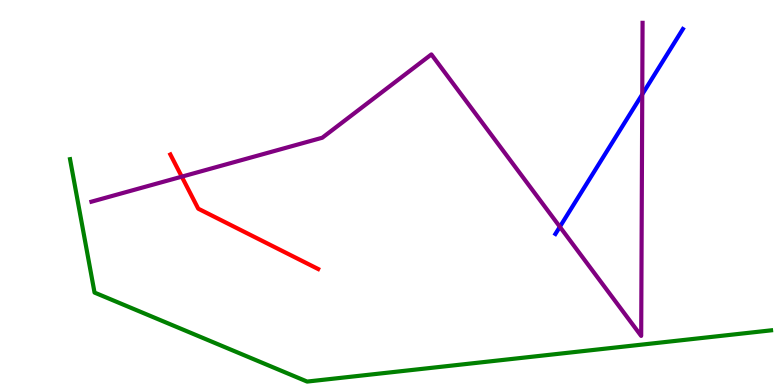[{'lines': ['blue', 'red'], 'intersections': []}, {'lines': ['green', 'red'], 'intersections': []}, {'lines': ['purple', 'red'], 'intersections': [{'x': 2.35, 'y': 5.41}]}, {'lines': ['blue', 'green'], 'intersections': []}, {'lines': ['blue', 'purple'], 'intersections': [{'x': 7.22, 'y': 4.11}, {'x': 8.29, 'y': 7.55}]}, {'lines': ['green', 'purple'], 'intersections': []}]